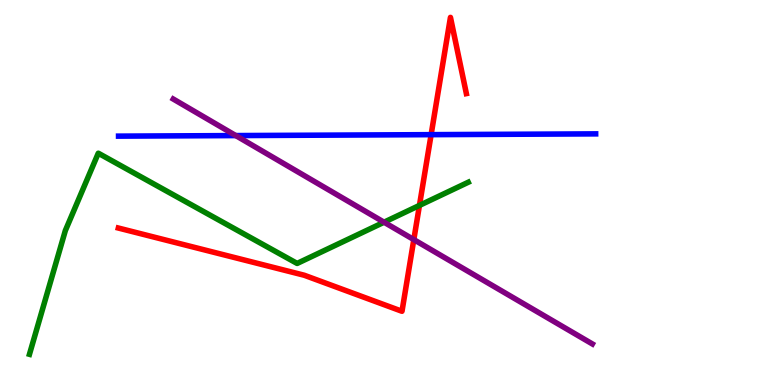[{'lines': ['blue', 'red'], 'intersections': [{'x': 5.56, 'y': 6.5}]}, {'lines': ['green', 'red'], 'intersections': [{'x': 5.41, 'y': 4.66}]}, {'lines': ['purple', 'red'], 'intersections': [{'x': 5.34, 'y': 3.78}]}, {'lines': ['blue', 'green'], 'intersections': []}, {'lines': ['blue', 'purple'], 'intersections': [{'x': 3.04, 'y': 6.48}]}, {'lines': ['green', 'purple'], 'intersections': [{'x': 4.96, 'y': 4.23}]}]